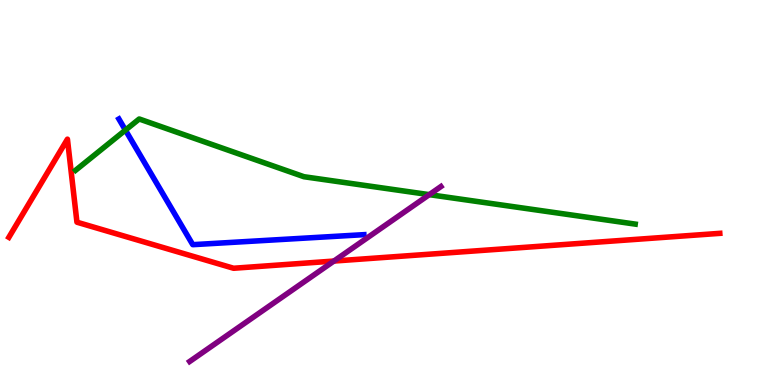[{'lines': ['blue', 'red'], 'intersections': []}, {'lines': ['green', 'red'], 'intersections': []}, {'lines': ['purple', 'red'], 'intersections': [{'x': 4.31, 'y': 3.22}]}, {'lines': ['blue', 'green'], 'intersections': [{'x': 1.62, 'y': 6.62}]}, {'lines': ['blue', 'purple'], 'intersections': []}, {'lines': ['green', 'purple'], 'intersections': [{'x': 5.54, 'y': 4.94}]}]